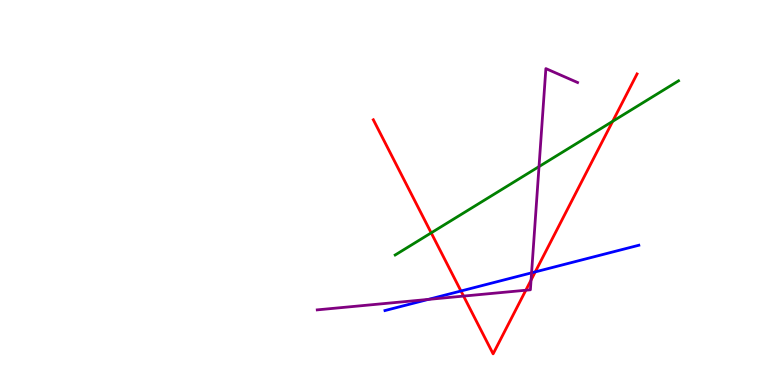[{'lines': ['blue', 'red'], 'intersections': [{'x': 5.95, 'y': 2.44}, {'x': 6.91, 'y': 2.94}]}, {'lines': ['green', 'red'], 'intersections': [{'x': 5.56, 'y': 3.95}, {'x': 7.91, 'y': 6.85}]}, {'lines': ['purple', 'red'], 'intersections': [{'x': 5.98, 'y': 2.31}, {'x': 6.78, 'y': 2.46}, {'x': 6.85, 'y': 2.73}]}, {'lines': ['blue', 'green'], 'intersections': []}, {'lines': ['blue', 'purple'], 'intersections': [{'x': 5.53, 'y': 2.22}, {'x': 6.86, 'y': 2.91}]}, {'lines': ['green', 'purple'], 'intersections': [{'x': 6.95, 'y': 5.67}]}]